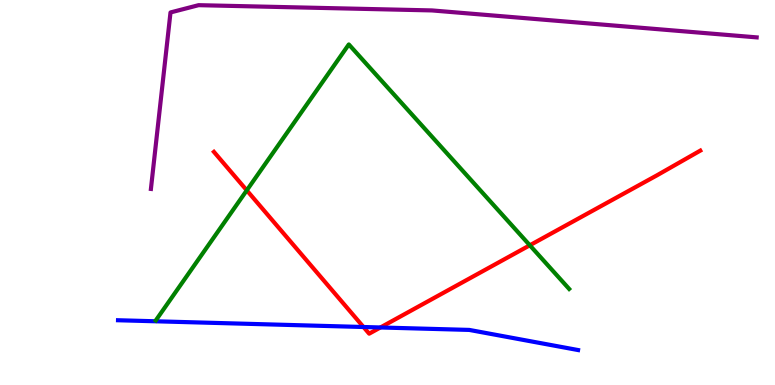[{'lines': ['blue', 'red'], 'intersections': [{'x': 4.69, 'y': 1.51}, {'x': 4.91, 'y': 1.49}]}, {'lines': ['green', 'red'], 'intersections': [{'x': 3.18, 'y': 5.06}, {'x': 6.84, 'y': 3.63}]}, {'lines': ['purple', 'red'], 'intersections': []}, {'lines': ['blue', 'green'], 'intersections': []}, {'lines': ['blue', 'purple'], 'intersections': []}, {'lines': ['green', 'purple'], 'intersections': []}]